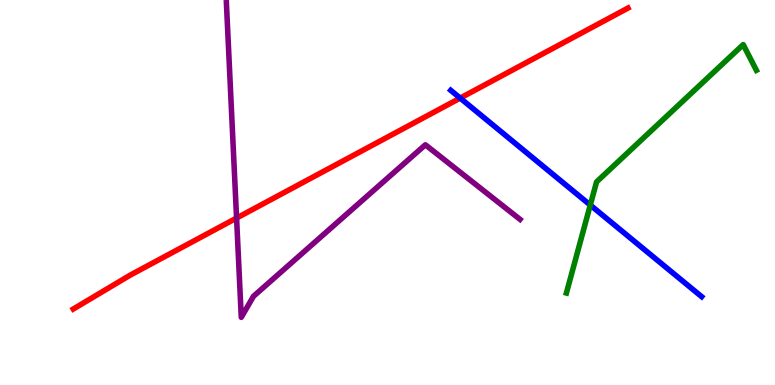[{'lines': ['blue', 'red'], 'intersections': [{'x': 5.94, 'y': 7.45}]}, {'lines': ['green', 'red'], 'intersections': []}, {'lines': ['purple', 'red'], 'intersections': [{'x': 3.05, 'y': 4.34}]}, {'lines': ['blue', 'green'], 'intersections': [{'x': 7.62, 'y': 4.67}]}, {'lines': ['blue', 'purple'], 'intersections': []}, {'lines': ['green', 'purple'], 'intersections': []}]